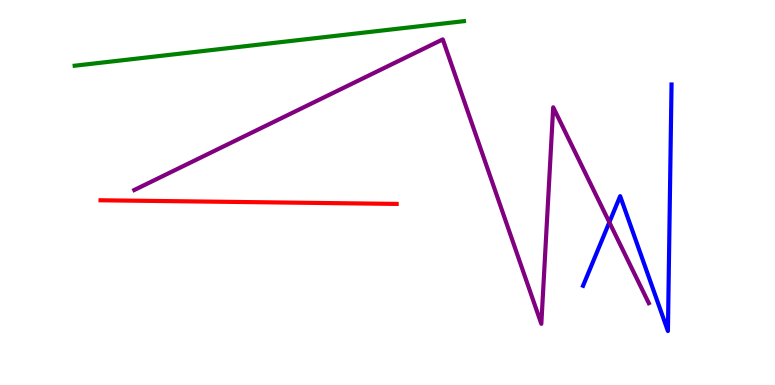[{'lines': ['blue', 'red'], 'intersections': []}, {'lines': ['green', 'red'], 'intersections': []}, {'lines': ['purple', 'red'], 'intersections': []}, {'lines': ['blue', 'green'], 'intersections': []}, {'lines': ['blue', 'purple'], 'intersections': [{'x': 7.86, 'y': 4.23}]}, {'lines': ['green', 'purple'], 'intersections': []}]